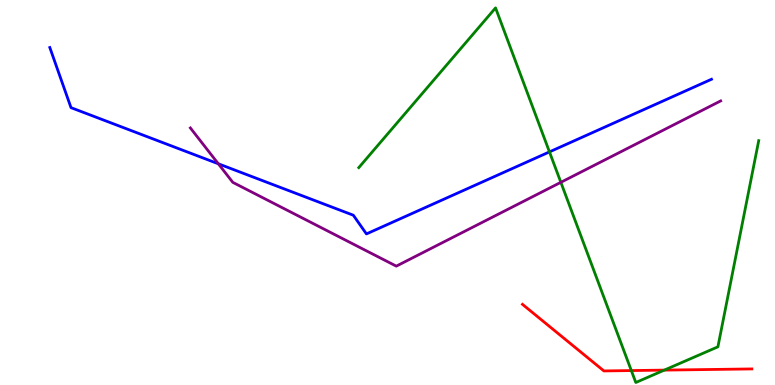[{'lines': ['blue', 'red'], 'intersections': []}, {'lines': ['green', 'red'], 'intersections': [{'x': 8.15, 'y': 0.375}, {'x': 8.57, 'y': 0.387}]}, {'lines': ['purple', 'red'], 'intersections': []}, {'lines': ['blue', 'green'], 'intersections': [{'x': 7.09, 'y': 6.05}]}, {'lines': ['blue', 'purple'], 'intersections': [{'x': 2.82, 'y': 5.75}]}, {'lines': ['green', 'purple'], 'intersections': [{'x': 7.24, 'y': 5.26}]}]